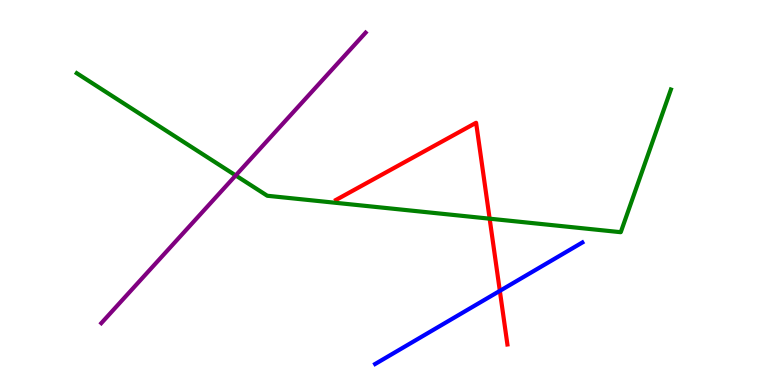[{'lines': ['blue', 'red'], 'intersections': [{'x': 6.45, 'y': 2.44}]}, {'lines': ['green', 'red'], 'intersections': [{'x': 6.32, 'y': 4.32}]}, {'lines': ['purple', 'red'], 'intersections': []}, {'lines': ['blue', 'green'], 'intersections': []}, {'lines': ['blue', 'purple'], 'intersections': []}, {'lines': ['green', 'purple'], 'intersections': [{'x': 3.04, 'y': 5.44}]}]